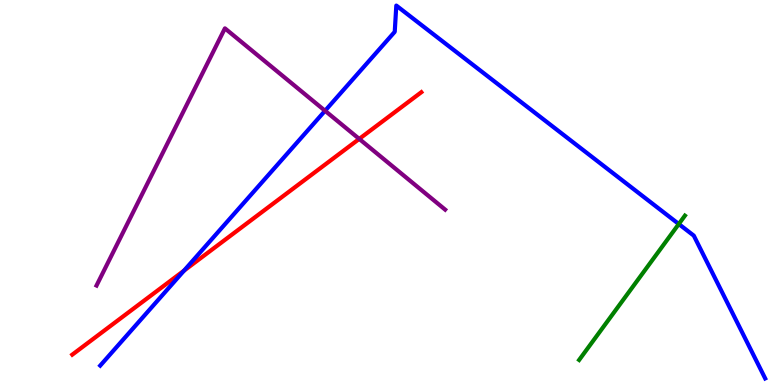[{'lines': ['blue', 'red'], 'intersections': [{'x': 2.37, 'y': 2.97}]}, {'lines': ['green', 'red'], 'intersections': []}, {'lines': ['purple', 'red'], 'intersections': [{'x': 4.64, 'y': 6.39}]}, {'lines': ['blue', 'green'], 'intersections': [{'x': 8.76, 'y': 4.18}]}, {'lines': ['blue', 'purple'], 'intersections': [{'x': 4.19, 'y': 7.12}]}, {'lines': ['green', 'purple'], 'intersections': []}]